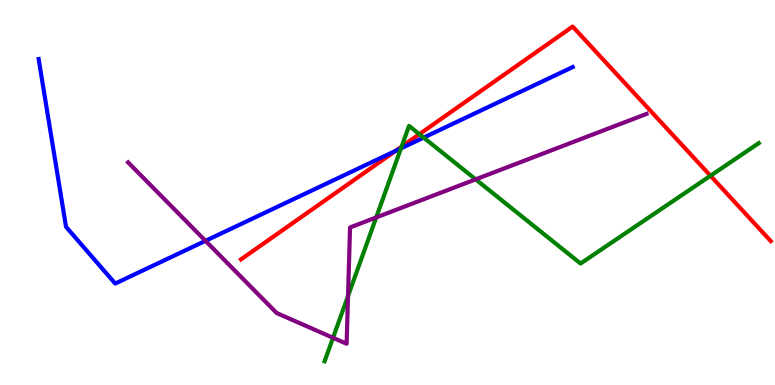[{'lines': ['blue', 'red'], 'intersections': [{'x': 5.1, 'y': 6.08}]}, {'lines': ['green', 'red'], 'intersections': [{'x': 5.18, 'y': 6.19}, {'x': 5.41, 'y': 6.51}, {'x': 9.17, 'y': 5.43}]}, {'lines': ['purple', 'red'], 'intersections': []}, {'lines': ['blue', 'green'], 'intersections': [{'x': 5.17, 'y': 6.15}, {'x': 5.47, 'y': 6.43}]}, {'lines': ['blue', 'purple'], 'intersections': [{'x': 2.65, 'y': 3.74}]}, {'lines': ['green', 'purple'], 'intersections': [{'x': 4.3, 'y': 1.23}, {'x': 4.49, 'y': 2.31}, {'x': 4.85, 'y': 4.35}, {'x': 6.14, 'y': 5.34}]}]